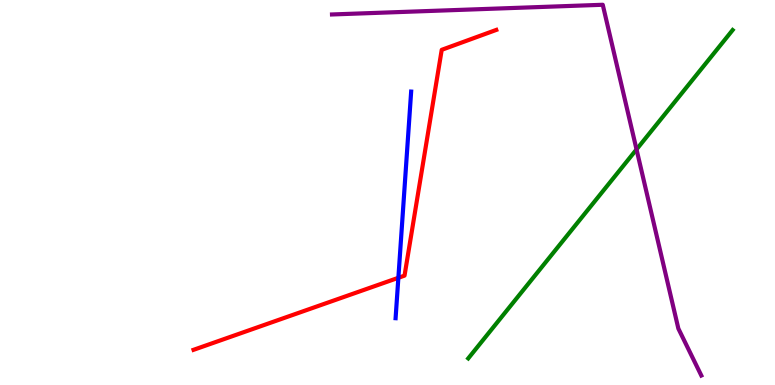[{'lines': ['blue', 'red'], 'intersections': [{'x': 5.14, 'y': 2.78}]}, {'lines': ['green', 'red'], 'intersections': []}, {'lines': ['purple', 'red'], 'intersections': []}, {'lines': ['blue', 'green'], 'intersections': []}, {'lines': ['blue', 'purple'], 'intersections': []}, {'lines': ['green', 'purple'], 'intersections': [{'x': 8.21, 'y': 6.12}]}]